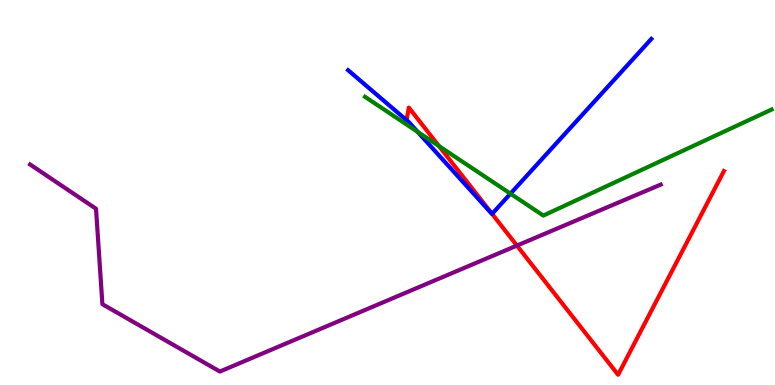[{'lines': ['blue', 'red'], 'intersections': [{'x': 5.25, 'y': 6.88}, {'x': 6.35, 'y': 4.45}]}, {'lines': ['green', 'red'], 'intersections': [{'x': 5.66, 'y': 6.21}]}, {'lines': ['purple', 'red'], 'intersections': [{'x': 6.67, 'y': 3.62}]}, {'lines': ['blue', 'green'], 'intersections': [{'x': 5.39, 'y': 6.57}, {'x': 6.59, 'y': 4.97}]}, {'lines': ['blue', 'purple'], 'intersections': []}, {'lines': ['green', 'purple'], 'intersections': []}]